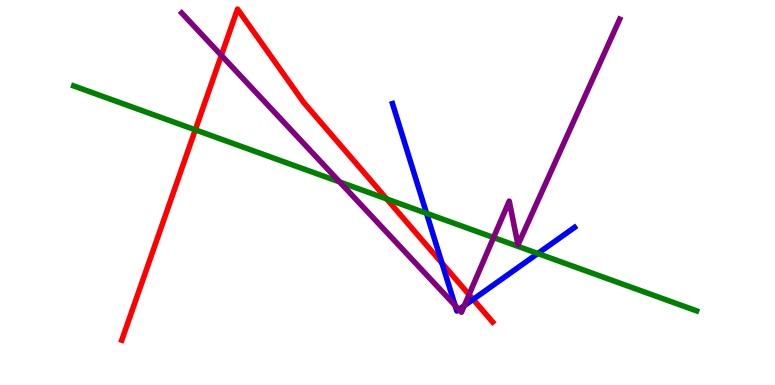[{'lines': ['blue', 'red'], 'intersections': [{'x': 5.7, 'y': 3.16}, {'x': 6.11, 'y': 2.22}]}, {'lines': ['green', 'red'], 'intersections': [{'x': 2.52, 'y': 6.63}, {'x': 4.99, 'y': 4.83}]}, {'lines': ['purple', 'red'], 'intersections': [{'x': 2.86, 'y': 8.56}, {'x': 6.05, 'y': 2.35}]}, {'lines': ['blue', 'green'], 'intersections': [{'x': 5.5, 'y': 4.46}, {'x': 6.94, 'y': 3.42}]}, {'lines': ['blue', 'purple'], 'intersections': [{'x': 5.87, 'y': 2.07}, {'x': 5.92, 'y': 1.96}, {'x': 5.99, 'y': 2.06}]}, {'lines': ['green', 'purple'], 'intersections': [{'x': 4.38, 'y': 5.27}, {'x': 6.37, 'y': 3.83}]}]